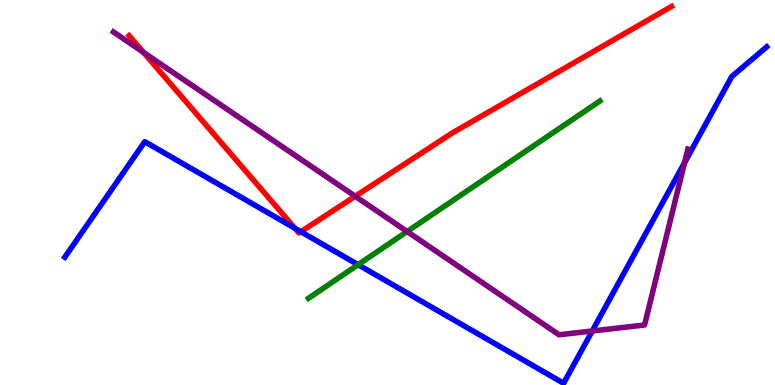[{'lines': ['blue', 'red'], 'intersections': [{'x': 3.81, 'y': 4.07}, {'x': 3.88, 'y': 3.98}]}, {'lines': ['green', 'red'], 'intersections': []}, {'lines': ['purple', 'red'], 'intersections': [{'x': 1.85, 'y': 8.64}, {'x': 4.58, 'y': 4.9}]}, {'lines': ['blue', 'green'], 'intersections': [{'x': 4.62, 'y': 3.12}]}, {'lines': ['blue', 'purple'], 'intersections': [{'x': 7.64, 'y': 1.4}, {'x': 8.83, 'y': 5.78}]}, {'lines': ['green', 'purple'], 'intersections': [{'x': 5.25, 'y': 3.99}]}]